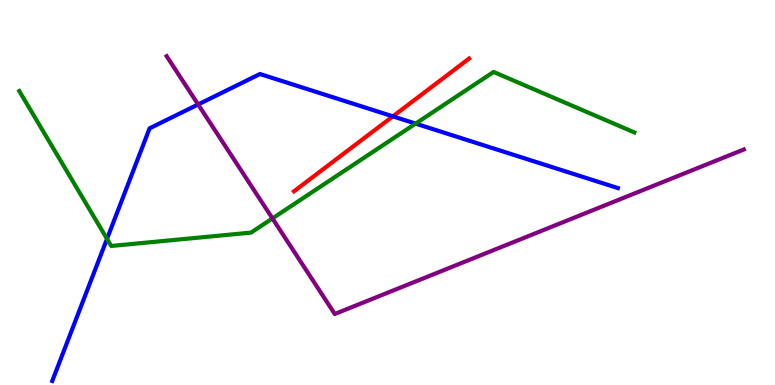[{'lines': ['blue', 'red'], 'intersections': [{'x': 5.07, 'y': 6.98}]}, {'lines': ['green', 'red'], 'intersections': []}, {'lines': ['purple', 'red'], 'intersections': []}, {'lines': ['blue', 'green'], 'intersections': [{'x': 1.38, 'y': 3.8}, {'x': 5.36, 'y': 6.79}]}, {'lines': ['blue', 'purple'], 'intersections': [{'x': 2.56, 'y': 7.29}]}, {'lines': ['green', 'purple'], 'intersections': [{'x': 3.52, 'y': 4.33}]}]